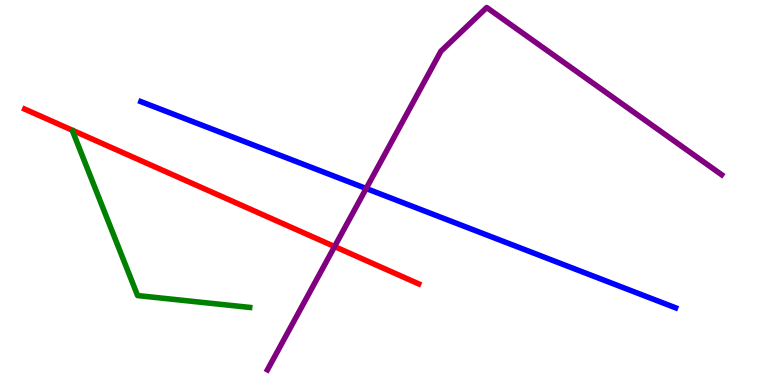[{'lines': ['blue', 'red'], 'intersections': []}, {'lines': ['green', 'red'], 'intersections': []}, {'lines': ['purple', 'red'], 'intersections': [{'x': 4.32, 'y': 3.6}]}, {'lines': ['blue', 'green'], 'intersections': []}, {'lines': ['blue', 'purple'], 'intersections': [{'x': 4.72, 'y': 5.1}]}, {'lines': ['green', 'purple'], 'intersections': []}]